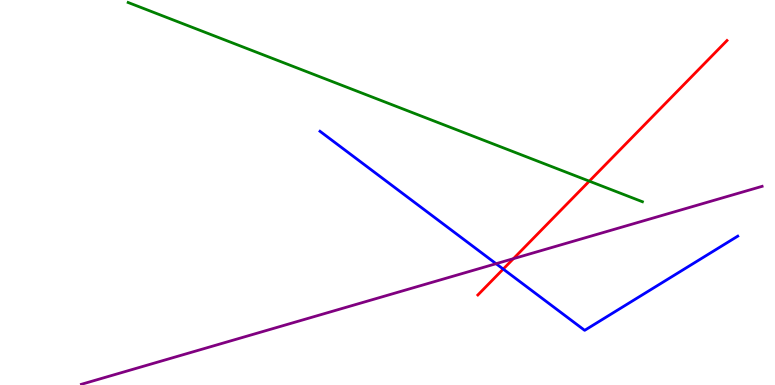[{'lines': ['blue', 'red'], 'intersections': [{'x': 6.49, 'y': 3.01}]}, {'lines': ['green', 'red'], 'intersections': [{'x': 7.6, 'y': 5.29}]}, {'lines': ['purple', 'red'], 'intersections': [{'x': 6.62, 'y': 3.28}]}, {'lines': ['blue', 'green'], 'intersections': []}, {'lines': ['blue', 'purple'], 'intersections': [{'x': 6.4, 'y': 3.15}]}, {'lines': ['green', 'purple'], 'intersections': []}]